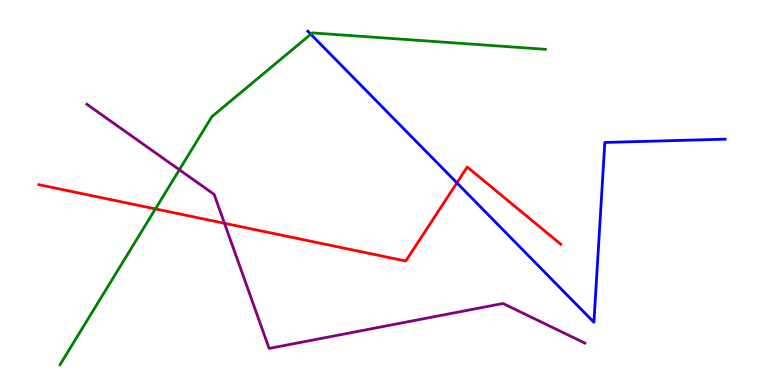[{'lines': ['blue', 'red'], 'intersections': [{'x': 5.9, 'y': 5.25}]}, {'lines': ['green', 'red'], 'intersections': [{'x': 2.01, 'y': 4.57}]}, {'lines': ['purple', 'red'], 'intersections': [{'x': 2.9, 'y': 4.2}]}, {'lines': ['blue', 'green'], 'intersections': [{'x': 4.01, 'y': 9.11}]}, {'lines': ['blue', 'purple'], 'intersections': []}, {'lines': ['green', 'purple'], 'intersections': [{'x': 2.31, 'y': 5.59}]}]